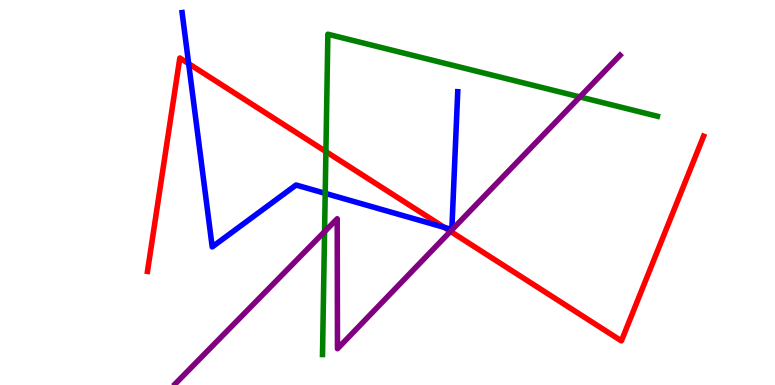[{'lines': ['blue', 'red'], 'intersections': [{'x': 2.43, 'y': 8.35}, {'x': 5.73, 'y': 4.1}]}, {'lines': ['green', 'red'], 'intersections': [{'x': 4.21, 'y': 6.06}]}, {'lines': ['purple', 'red'], 'intersections': [{'x': 5.81, 'y': 3.99}]}, {'lines': ['blue', 'green'], 'intersections': [{'x': 4.2, 'y': 4.98}]}, {'lines': ['blue', 'purple'], 'intersections': []}, {'lines': ['green', 'purple'], 'intersections': [{'x': 4.19, 'y': 3.98}, {'x': 7.48, 'y': 7.48}]}]